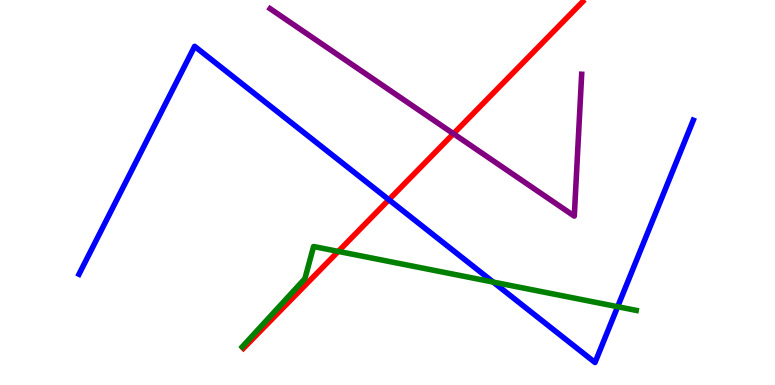[{'lines': ['blue', 'red'], 'intersections': [{'x': 5.02, 'y': 4.81}]}, {'lines': ['green', 'red'], 'intersections': [{'x': 4.36, 'y': 3.47}]}, {'lines': ['purple', 'red'], 'intersections': [{'x': 5.85, 'y': 6.53}]}, {'lines': ['blue', 'green'], 'intersections': [{'x': 6.36, 'y': 2.67}, {'x': 7.97, 'y': 2.03}]}, {'lines': ['blue', 'purple'], 'intersections': []}, {'lines': ['green', 'purple'], 'intersections': []}]